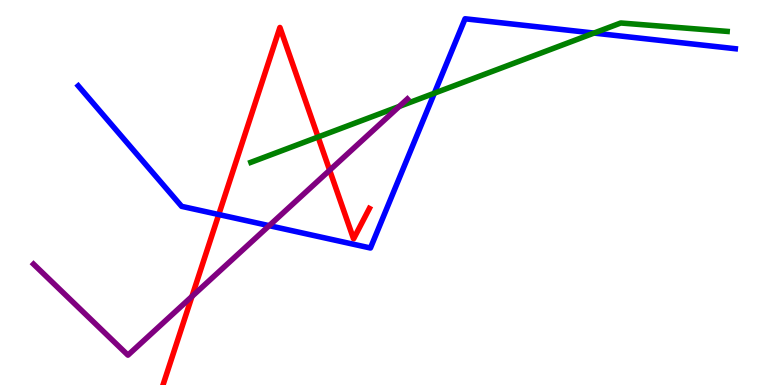[{'lines': ['blue', 'red'], 'intersections': [{'x': 2.82, 'y': 4.43}]}, {'lines': ['green', 'red'], 'intersections': [{'x': 4.1, 'y': 6.44}]}, {'lines': ['purple', 'red'], 'intersections': [{'x': 2.48, 'y': 2.3}, {'x': 4.25, 'y': 5.58}]}, {'lines': ['blue', 'green'], 'intersections': [{'x': 5.6, 'y': 7.58}, {'x': 7.66, 'y': 9.14}]}, {'lines': ['blue', 'purple'], 'intersections': [{'x': 3.47, 'y': 4.14}]}, {'lines': ['green', 'purple'], 'intersections': [{'x': 5.15, 'y': 7.24}]}]